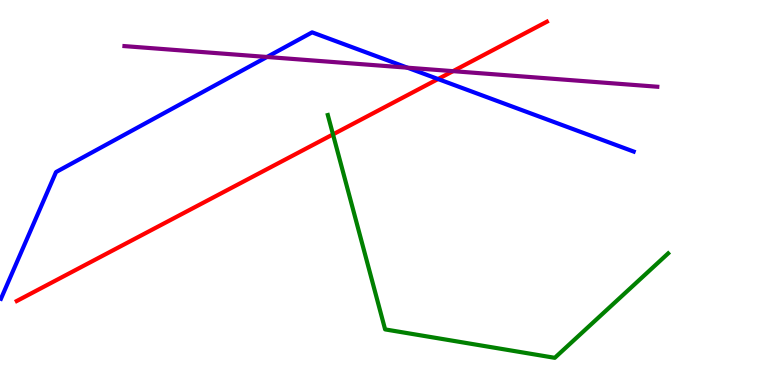[{'lines': ['blue', 'red'], 'intersections': [{'x': 5.65, 'y': 7.95}]}, {'lines': ['green', 'red'], 'intersections': [{'x': 4.3, 'y': 6.51}]}, {'lines': ['purple', 'red'], 'intersections': [{'x': 5.85, 'y': 8.15}]}, {'lines': ['blue', 'green'], 'intersections': []}, {'lines': ['blue', 'purple'], 'intersections': [{'x': 3.44, 'y': 8.52}, {'x': 5.26, 'y': 8.24}]}, {'lines': ['green', 'purple'], 'intersections': []}]